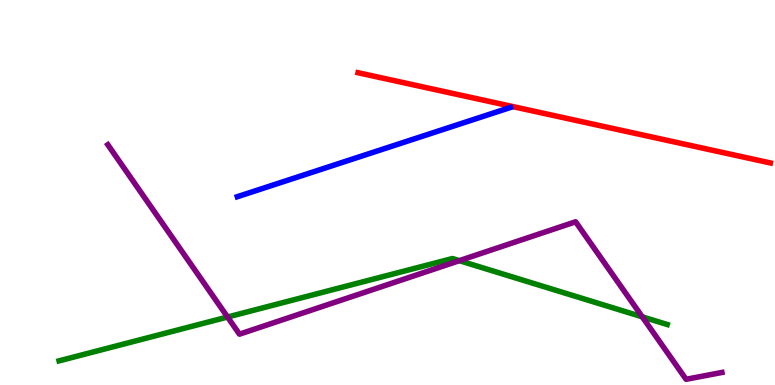[{'lines': ['blue', 'red'], 'intersections': []}, {'lines': ['green', 'red'], 'intersections': []}, {'lines': ['purple', 'red'], 'intersections': []}, {'lines': ['blue', 'green'], 'intersections': []}, {'lines': ['blue', 'purple'], 'intersections': []}, {'lines': ['green', 'purple'], 'intersections': [{'x': 2.94, 'y': 1.77}, {'x': 5.93, 'y': 3.23}, {'x': 8.29, 'y': 1.77}]}]